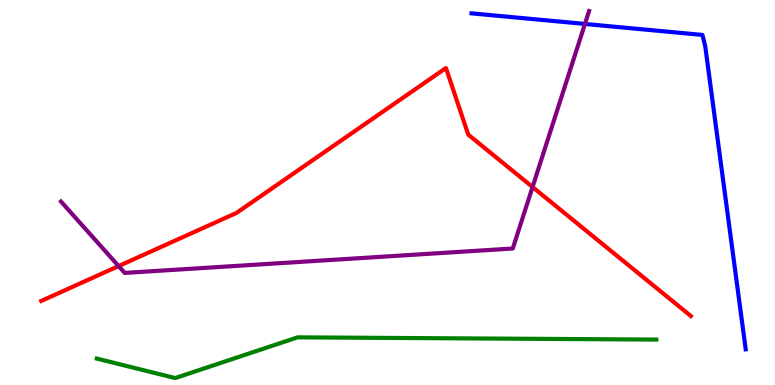[{'lines': ['blue', 'red'], 'intersections': []}, {'lines': ['green', 'red'], 'intersections': []}, {'lines': ['purple', 'red'], 'intersections': [{'x': 1.53, 'y': 3.09}, {'x': 6.87, 'y': 5.14}]}, {'lines': ['blue', 'green'], 'intersections': []}, {'lines': ['blue', 'purple'], 'intersections': [{'x': 7.55, 'y': 9.38}]}, {'lines': ['green', 'purple'], 'intersections': []}]